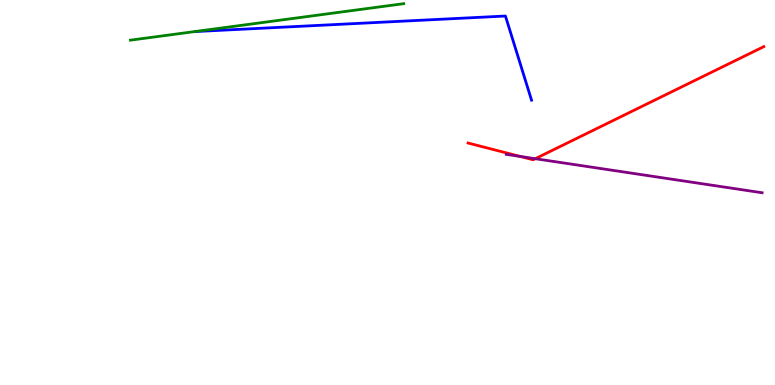[{'lines': ['blue', 'red'], 'intersections': []}, {'lines': ['green', 'red'], 'intersections': []}, {'lines': ['purple', 'red'], 'intersections': [{'x': 6.71, 'y': 5.94}, {'x': 6.91, 'y': 5.88}]}, {'lines': ['blue', 'green'], 'intersections': []}, {'lines': ['blue', 'purple'], 'intersections': []}, {'lines': ['green', 'purple'], 'intersections': []}]